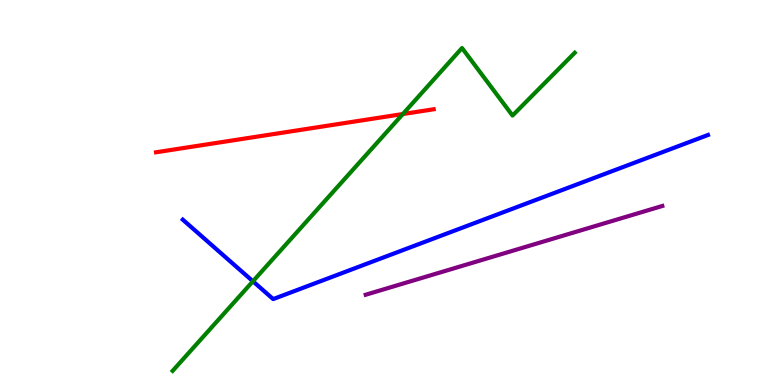[{'lines': ['blue', 'red'], 'intersections': []}, {'lines': ['green', 'red'], 'intersections': [{'x': 5.2, 'y': 7.04}]}, {'lines': ['purple', 'red'], 'intersections': []}, {'lines': ['blue', 'green'], 'intersections': [{'x': 3.26, 'y': 2.69}]}, {'lines': ['blue', 'purple'], 'intersections': []}, {'lines': ['green', 'purple'], 'intersections': []}]